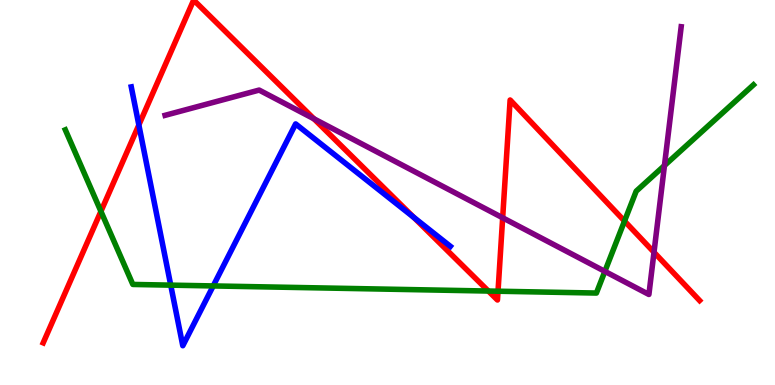[{'lines': ['blue', 'red'], 'intersections': [{'x': 1.79, 'y': 6.75}, {'x': 5.34, 'y': 4.36}]}, {'lines': ['green', 'red'], 'intersections': [{'x': 1.3, 'y': 4.51}, {'x': 6.3, 'y': 2.44}, {'x': 6.43, 'y': 2.44}, {'x': 8.06, 'y': 4.26}]}, {'lines': ['purple', 'red'], 'intersections': [{'x': 4.05, 'y': 6.91}, {'x': 6.49, 'y': 4.34}, {'x': 8.44, 'y': 3.45}]}, {'lines': ['blue', 'green'], 'intersections': [{'x': 2.2, 'y': 2.59}, {'x': 2.75, 'y': 2.57}]}, {'lines': ['blue', 'purple'], 'intersections': []}, {'lines': ['green', 'purple'], 'intersections': [{'x': 7.8, 'y': 2.95}, {'x': 8.57, 'y': 5.7}]}]